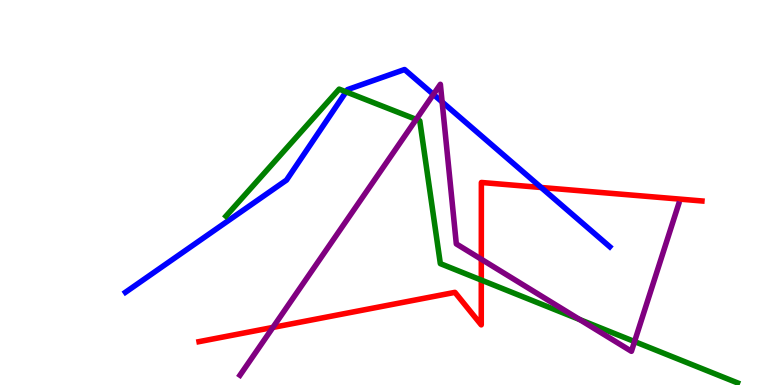[{'lines': ['blue', 'red'], 'intersections': [{'x': 6.98, 'y': 5.13}]}, {'lines': ['green', 'red'], 'intersections': [{'x': 6.21, 'y': 2.73}]}, {'lines': ['purple', 'red'], 'intersections': [{'x': 3.52, 'y': 1.5}, {'x': 6.21, 'y': 3.27}]}, {'lines': ['blue', 'green'], 'intersections': [{'x': 4.46, 'y': 7.61}]}, {'lines': ['blue', 'purple'], 'intersections': [{'x': 5.59, 'y': 7.55}, {'x': 5.7, 'y': 7.35}]}, {'lines': ['green', 'purple'], 'intersections': [{'x': 5.37, 'y': 6.9}, {'x': 7.48, 'y': 1.7}, {'x': 8.19, 'y': 1.13}]}]